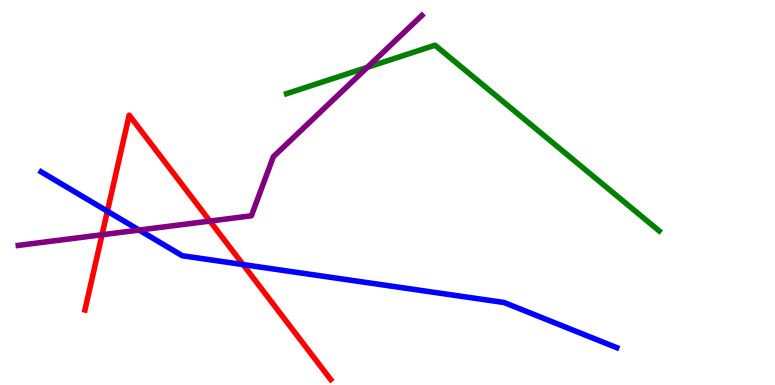[{'lines': ['blue', 'red'], 'intersections': [{'x': 1.39, 'y': 4.51}, {'x': 3.14, 'y': 3.13}]}, {'lines': ['green', 'red'], 'intersections': []}, {'lines': ['purple', 'red'], 'intersections': [{'x': 1.32, 'y': 3.9}, {'x': 2.71, 'y': 4.26}]}, {'lines': ['blue', 'green'], 'intersections': []}, {'lines': ['blue', 'purple'], 'intersections': [{'x': 1.8, 'y': 4.02}]}, {'lines': ['green', 'purple'], 'intersections': [{'x': 4.74, 'y': 8.25}]}]